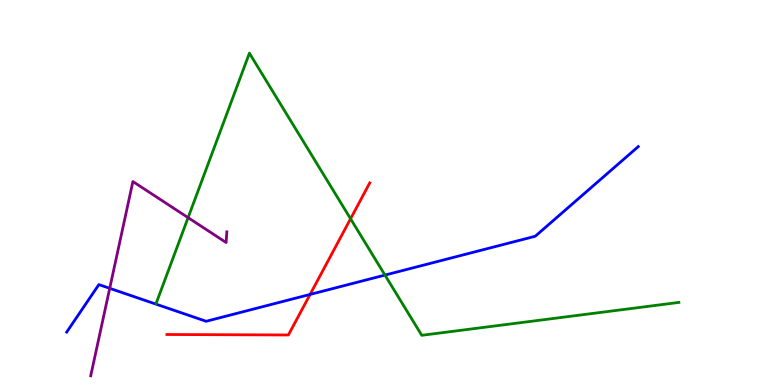[{'lines': ['blue', 'red'], 'intersections': [{'x': 4.0, 'y': 2.35}]}, {'lines': ['green', 'red'], 'intersections': [{'x': 4.52, 'y': 4.32}]}, {'lines': ['purple', 'red'], 'intersections': []}, {'lines': ['blue', 'green'], 'intersections': [{'x': 4.97, 'y': 2.85}]}, {'lines': ['blue', 'purple'], 'intersections': [{'x': 1.42, 'y': 2.51}]}, {'lines': ['green', 'purple'], 'intersections': [{'x': 2.43, 'y': 4.35}]}]